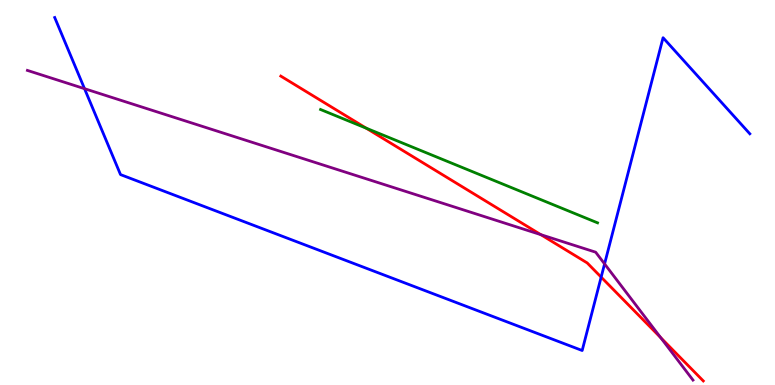[{'lines': ['blue', 'red'], 'intersections': [{'x': 7.76, 'y': 2.8}]}, {'lines': ['green', 'red'], 'intersections': [{'x': 4.73, 'y': 6.67}]}, {'lines': ['purple', 'red'], 'intersections': [{'x': 6.98, 'y': 3.91}, {'x': 8.52, 'y': 1.23}]}, {'lines': ['blue', 'green'], 'intersections': []}, {'lines': ['blue', 'purple'], 'intersections': [{'x': 1.09, 'y': 7.7}, {'x': 7.8, 'y': 3.15}]}, {'lines': ['green', 'purple'], 'intersections': []}]